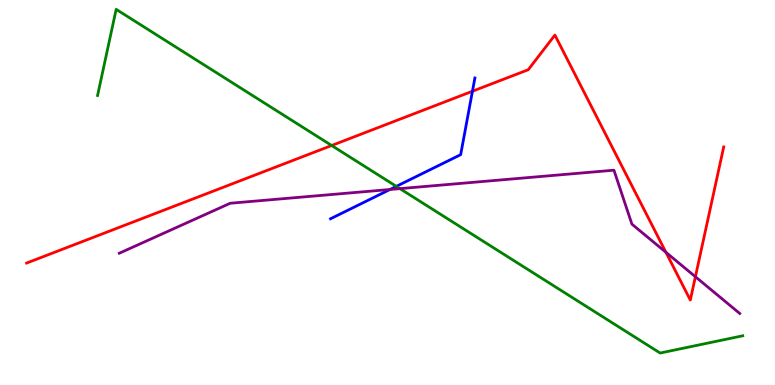[{'lines': ['blue', 'red'], 'intersections': [{'x': 6.1, 'y': 7.63}]}, {'lines': ['green', 'red'], 'intersections': [{'x': 4.28, 'y': 6.22}]}, {'lines': ['purple', 'red'], 'intersections': [{'x': 8.59, 'y': 3.45}, {'x': 8.97, 'y': 2.81}]}, {'lines': ['blue', 'green'], 'intersections': [{'x': 5.11, 'y': 5.16}]}, {'lines': ['blue', 'purple'], 'intersections': [{'x': 5.03, 'y': 5.08}]}, {'lines': ['green', 'purple'], 'intersections': [{'x': 5.16, 'y': 5.1}]}]